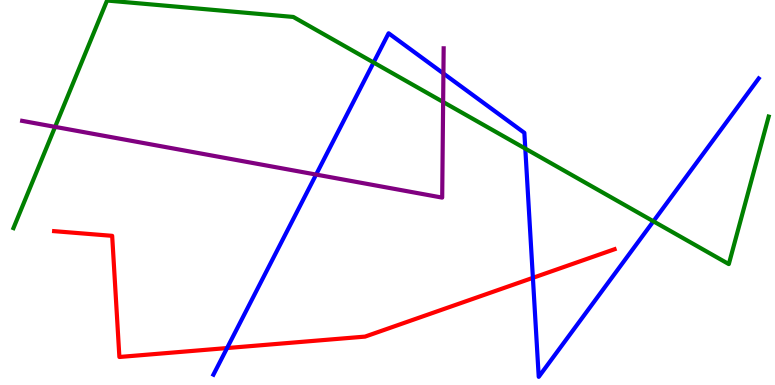[{'lines': ['blue', 'red'], 'intersections': [{'x': 2.93, 'y': 0.96}, {'x': 6.88, 'y': 2.78}]}, {'lines': ['green', 'red'], 'intersections': []}, {'lines': ['purple', 'red'], 'intersections': []}, {'lines': ['blue', 'green'], 'intersections': [{'x': 4.82, 'y': 8.38}, {'x': 6.78, 'y': 6.14}, {'x': 8.43, 'y': 4.25}]}, {'lines': ['blue', 'purple'], 'intersections': [{'x': 4.08, 'y': 5.47}, {'x': 5.72, 'y': 8.09}]}, {'lines': ['green', 'purple'], 'intersections': [{'x': 0.711, 'y': 6.7}, {'x': 5.72, 'y': 7.35}]}]